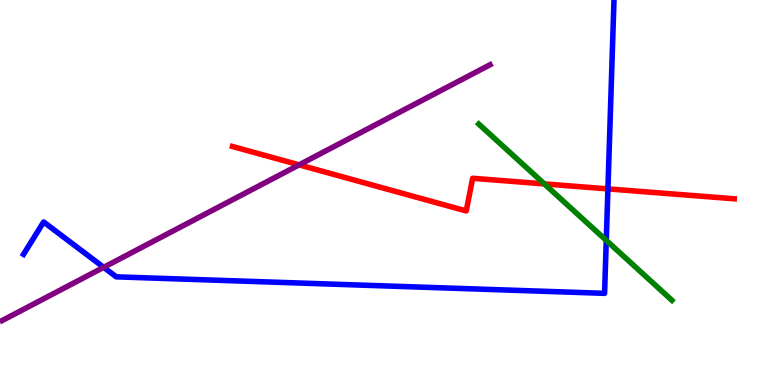[{'lines': ['blue', 'red'], 'intersections': [{'x': 7.84, 'y': 5.09}]}, {'lines': ['green', 'red'], 'intersections': [{'x': 7.02, 'y': 5.22}]}, {'lines': ['purple', 'red'], 'intersections': [{'x': 3.86, 'y': 5.72}]}, {'lines': ['blue', 'green'], 'intersections': [{'x': 7.82, 'y': 3.76}]}, {'lines': ['blue', 'purple'], 'intersections': [{'x': 1.34, 'y': 3.06}]}, {'lines': ['green', 'purple'], 'intersections': []}]